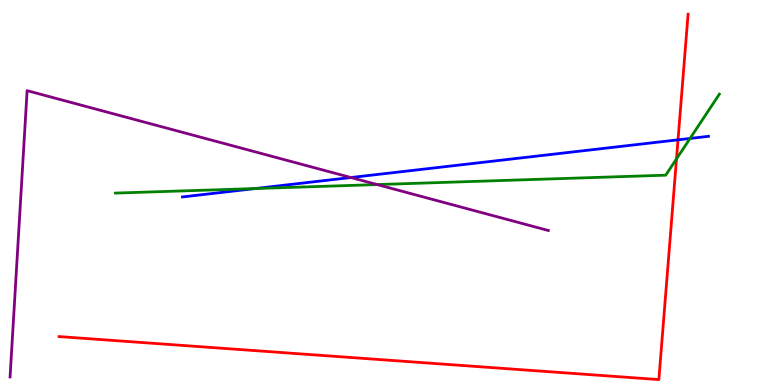[{'lines': ['blue', 'red'], 'intersections': [{'x': 8.75, 'y': 6.37}]}, {'lines': ['green', 'red'], 'intersections': [{'x': 8.73, 'y': 5.87}]}, {'lines': ['purple', 'red'], 'intersections': []}, {'lines': ['blue', 'green'], 'intersections': [{'x': 3.29, 'y': 5.1}, {'x': 8.9, 'y': 6.4}]}, {'lines': ['blue', 'purple'], 'intersections': [{'x': 4.53, 'y': 5.39}]}, {'lines': ['green', 'purple'], 'intersections': [{'x': 4.87, 'y': 5.21}]}]